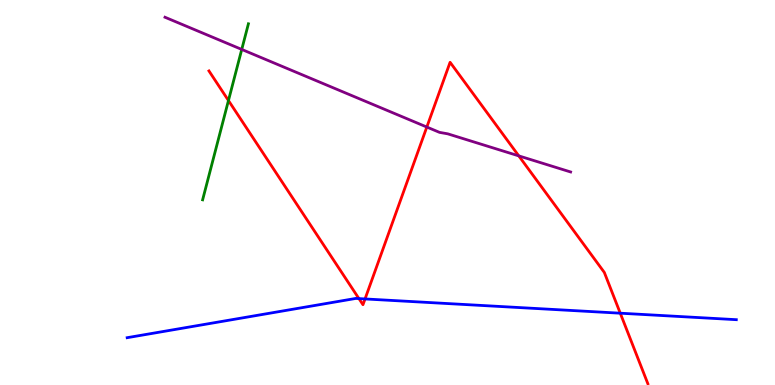[{'lines': ['blue', 'red'], 'intersections': [{'x': 4.63, 'y': 2.24}, {'x': 4.71, 'y': 2.24}, {'x': 8.0, 'y': 1.86}]}, {'lines': ['green', 'red'], 'intersections': [{'x': 2.95, 'y': 7.39}]}, {'lines': ['purple', 'red'], 'intersections': [{'x': 5.51, 'y': 6.7}, {'x': 6.69, 'y': 5.95}]}, {'lines': ['blue', 'green'], 'intersections': []}, {'lines': ['blue', 'purple'], 'intersections': []}, {'lines': ['green', 'purple'], 'intersections': [{'x': 3.12, 'y': 8.72}]}]